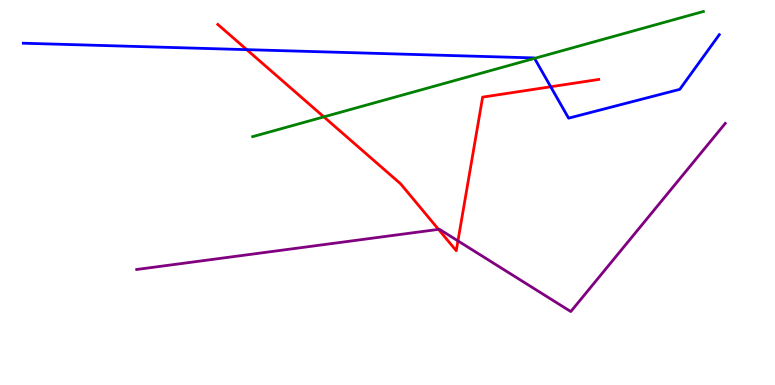[{'lines': ['blue', 'red'], 'intersections': [{'x': 3.18, 'y': 8.71}, {'x': 7.11, 'y': 7.75}]}, {'lines': ['green', 'red'], 'intersections': [{'x': 4.18, 'y': 6.96}]}, {'lines': ['purple', 'red'], 'intersections': [{'x': 5.66, 'y': 4.04}, {'x': 5.91, 'y': 3.74}]}, {'lines': ['blue', 'green'], 'intersections': [{'x': 6.9, 'y': 8.48}]}, {'lines': ['blue', 'purple'], 'intersections': []}, {'lines': ['green', 'purple'], 'intersections': []}]